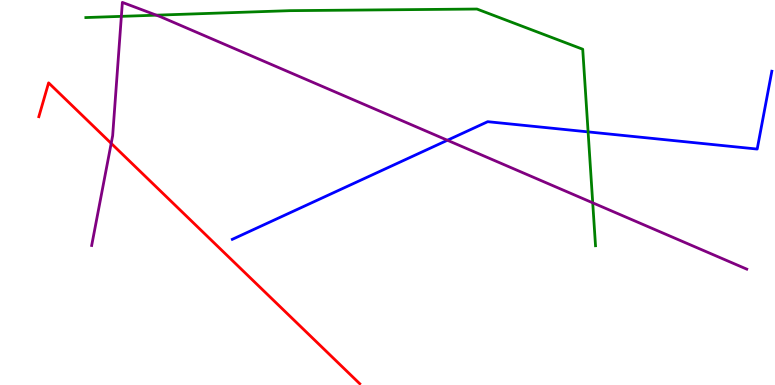[{'lines': ['blue', 'red'], 'intersections': []}, {'lines': ['green', 'red'], 'intersections': []}, {'lines': ['purple', 'red'], 'intersections': [{'x': 1.43, 'y': 6.28}]}, {'lines': ['blue', 'green'], 'intersections': [{'x': 7.59, 'y': 6.57}]}, {'lines': ['blue', 'purple'], 'intersections': [{'x': 5.77, 'y': 6.36}]}, {'lines': ['green', 'purple'], 'intersections': [{'x': 1.57, 'y': 9.58}, {'x': 2.02, 'y': 9.61}, {'x': 7.65, 'y': 4.73}]}]